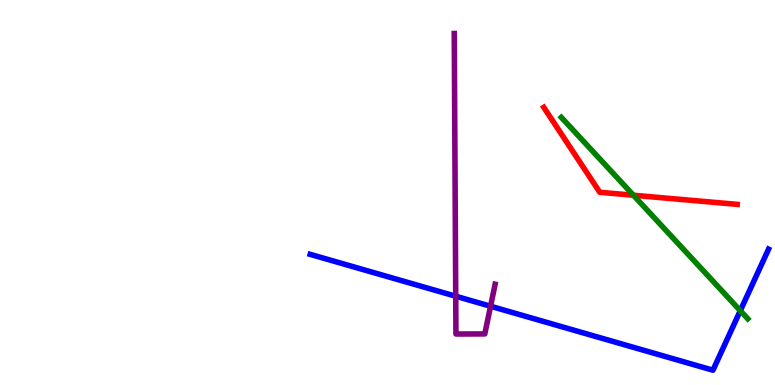[{'lines': ['blue', 'red'], 'intersections': []}, {'lines': ['green', 'red'], 'intersections': [{'x': 8.17, 'y': 4.93}]}, {'lines': ['purple', 'red'], 'intersections': []}, {'lines': ['blue', 'green'], 'intersections': [{'x': 9.55, 'y': 1.93}]}, {'lines': ['blue', 'purple'], 'intersections': [{'x': 5.88, 'y': 2.31}, {'x': 6.33, 'y': 2.05}]}, {'lines': ['green', 'purple'], 'intersections': []}]